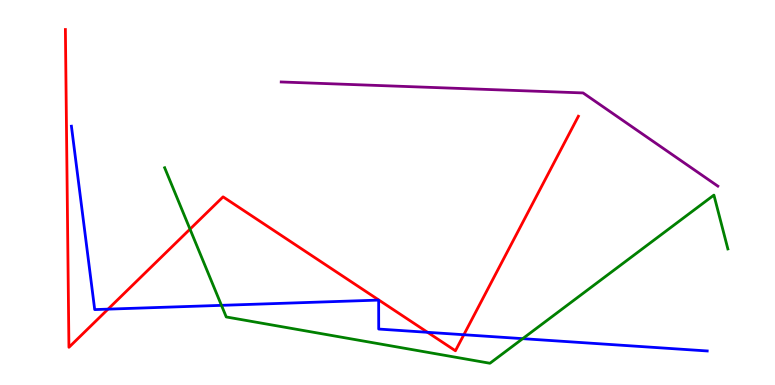[{'lines': ['blue', 'red'], 'intersections': [{'x': 1.39, 'y': 1.97}, {'x': 5.52, 'y': 1.37}, {'x': 5.99, 'y': 1.31}]}, {'lines': ['green', 'red'], 'intersections': [{'x': 2.45, 'y': 4.05}]}, {'lines': ['purple', 'red'], 'intersections': []}, {'lines': ['blue', 'green'], 'intersections': [{'x': 2.86, 'y': 2.07}, {'x': 6.74, 'y': 1.2}]}, {'lines': ['blue', 'purple'], 'intersections': []}, {'lines': ['green', 'purple'], 'intersections': []}]